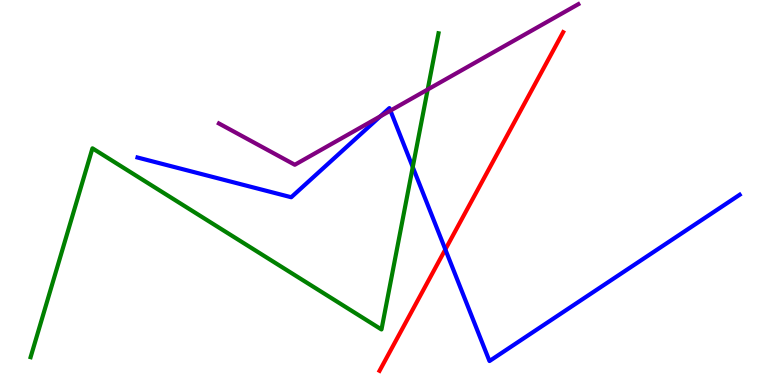[{'lines': ['blue', 'red'], 'intersections': [{'x': 5.75, 'y': 3.52}]}, {'lines': ['green', 'red'], 'intersections': []}, {'lines': ['purple', 'red'], 'intersections': []}, {'lines': ['blue', 'green'], 'intersections': [{'x': 5.33, 'y': 5.66}]}, {'lines': ['blue', 'purple'], 'intersections': [{'x': 4.91, 'y': 6.98}, {'x': 5.04, 'y': 7.13}]}, {'lines': ['green', 'purple'], 'intersections': [{'x': 5.52, 'y': 7.68}]}]